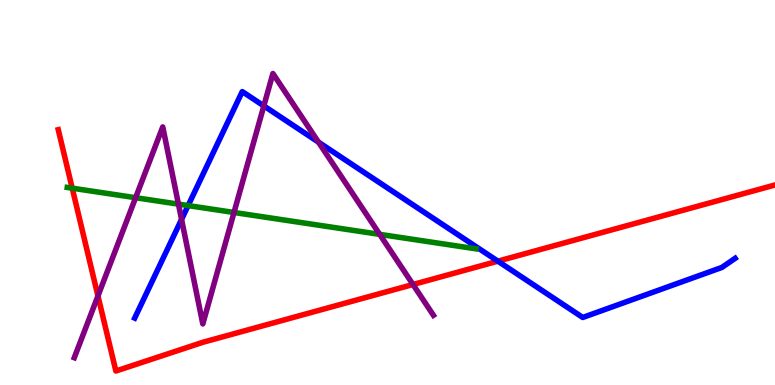[{'lines': ['blue', 'red'], 'intersections': [{'x': 6.42, 'y': 3.22}]}, {'lines': ['green', 'red'], 'intersections': [{'x': 0.932, 'y': 5.11}]}, {'lines': ['purple', 'red'], 'intersections': [{'x': 1.26, 'y': 2.31}, {'x': 5.33, 'y': 2.61}]}, {'lines': ['blue', 'green'], 'intersections': [{'x': 2.43, 'y': 4.66}]}, {'lines': ['blue', 'purple'], 'intersections': [{'x': 2.34, 'y': 4.3}, {'x': 3.4, 'y': 7.25}, {'x': 4.11, 'y': 6.31}]}, {'lines': ['green', 'purple'], 'intersections': [{'x': 1.75, 'y': 4.86}, {'x': 2.3, 'y': 4.7}, {'x': 3.02, 'y': 4.48}, {'x': 4.9, 'y': 3.91}]}]